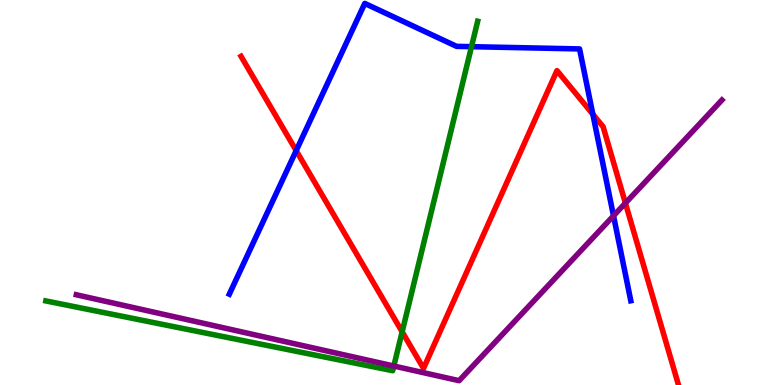[{'lines': ['blue', 'red'], 'intersections': [{'x': 3.82, 'y': 6.09}, {'x': 7.65, 'y': 7.03}]}, {'lines': ['green', 'red'], 'intersections': [{'x': 5.19, 'y': 1.38}]}, {'lines': ['purple', 'red'], 'intersections': [{'x': 8.07, 'y': 4.72}]}, {'lines': ['blue', 'green'], 'intersections': [{'x': 6.08, 'y': 8.79}]}, {'lines': ['blue', 'purple'], 'intersections': [{'x': 7.92, 'y': 4.39}]}, {'lines': ['green', 'purple'], 'intersections': [{'x': 5.08, 'y': 0.493}]}]